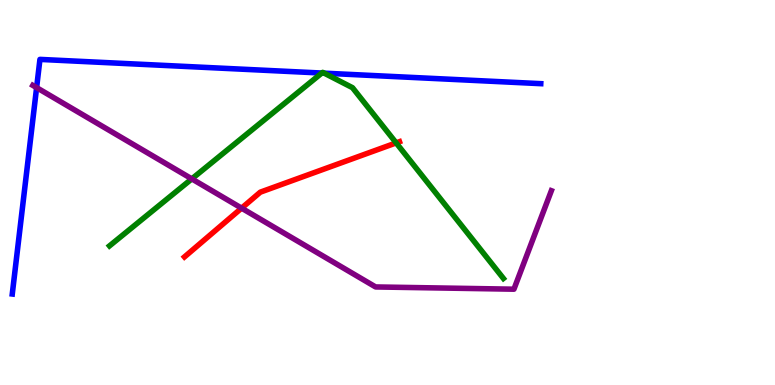[{'lines': ['blue', 'red'], 'intersections': []}, {'lines': ['green', 'red'], 'intersections': [{'x': 5.11, 'y': 6.29}]}, {'lines': ['purple', 'red'], 'intersections': [{'x': 3.12, 'y': 4.59}]}, {'lines': ['blue', 'green'], 'intersections': [{'x': 4.15, 'y': 8.1}, {'x': 4.18, 'y': 8.1}]}, {'lines': ['blue', 'purple'], 'intersections': [{'x': 0.472, 'y': 7.72}]}, {'lines': ['green', 'purple'], 'intersections': [{'x': 2.47, 'y': 5.35}]}]